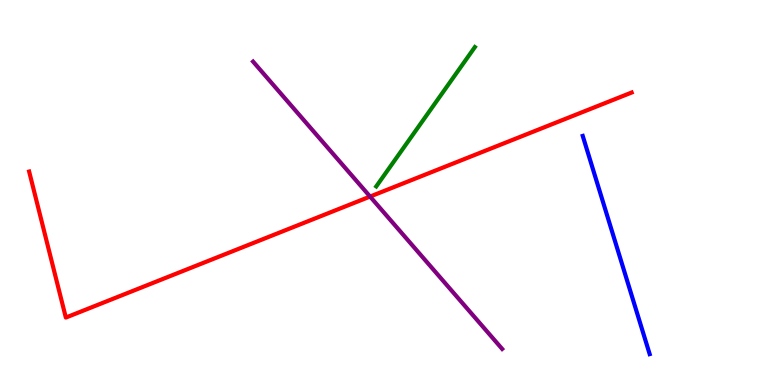[{'lines': ['blue', 'red'], 'intersections': []}, {'lines': ['green', 'red'], 'intersections': []}, {'lines': ['purple', 'red'], 'intersections': [{'x': 4.78, 'y': 4.89}]}, {'lines': ['blue', 'green'], 'intersections': []}, {'lines': ['blue', 'purple'], 'intersections': []}, {'lines': ['green', 'purple'], 'intersections': []}]